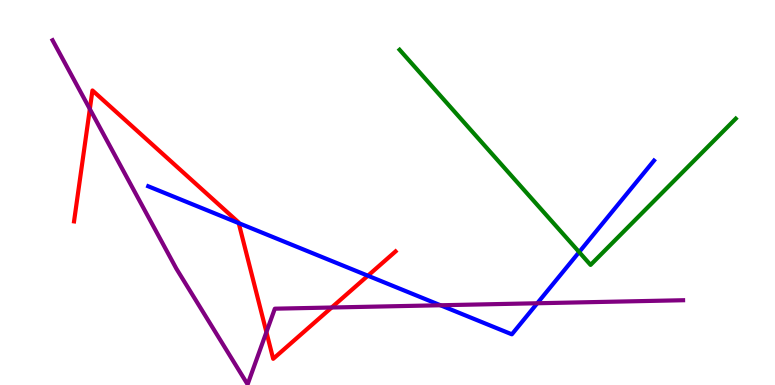[{'lines': ['blue', 'red'], 'intersections': [{'x': 3.08, 'y': 4.2}, {'x': 4.75, 'y': 2.84}]}, {'lines': ['green', 'red'], 'intersections': []}, {'lines': ['purple', 'red'], 'intersections': [{'x': 1.16, 'y': 7.17}, {'x': 3.44, 'y': 1.37}, {'x': 4.28, 'y': 2.01}]}, {'lines': ['blue', 'green'], 'intersections': [{'x': 7.47, 'y': 3.45}]}, {'lines': ['blue', 'purple'], 'intersections': [{'x': 5.68, 'y': 2.07}, {'x': 6.93, 'y': 2.12}]}, {'lines': ['green', 'purple'], 'intersections': []}]